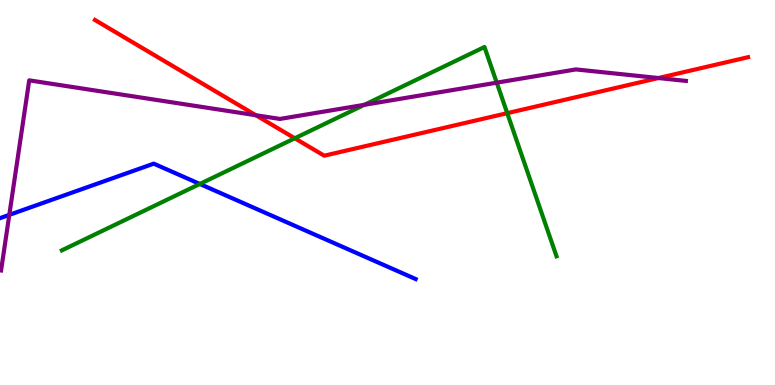[{'lines': ['blue', 'red'], 'intersections': []}, {'lines': ['green', 'red'], 'intersections': [{'x': 3.8, 'y': 6.41}, {'x': 6.55, 'y': 7.06}]}, {'lines': ['purple', 'red'], 'intersections': [{'x': 3.3, 'y': 7.01}, {'x': 8.5, 'y': 7.97}]}, {'lines': ['blue', 'green'], 'intersections': [{'x': 2.58, 'y': 5.22}]}, {'lines': ['blue', 'purple'], 'intersections': [{'x': 0.12, 'y': 4.42}]}, {'lines': ['green', 'purple'], 'intersections': [{'x': 4.7, 'y': 7.28}, {'x': 6.41, 'y': 7.85}]}]